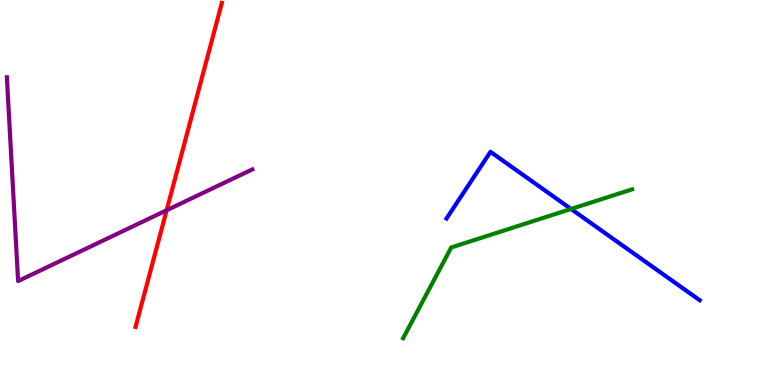[{'lines': ['blue', 'red'], 'intersections': []}, {'lines': ['green', 'red'], 'intersections': []}, {'lines': ['purple', 'red'], 'intersections': [{'x': 2.15, 'y': 4.54}]}, {'lines': ['blue', 'green'], 'intersections': [{'x': 7.37, 'y': 4.57}]}, {'lines': ['blue', 'purple'], 'intersections': []}, {'lines': ['green', 'purple'], 'intersections': []}]